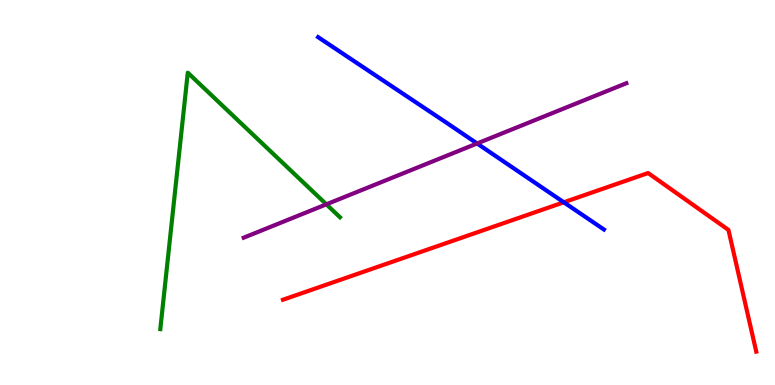[{'lines': ['blue', 'red'], 'intersections': [{'x': 7.27, 'y': 4.75}]}, {'lines': ['green', 'red'], 'intersections': []}, {'lines': ['purple', 'red'], 'intersections': []}, {'lines': ['blue', 'green'], 'intersections': []}, {'lines': ['blue', 'purple'], 'intersections': [{'x': 6.16, 'y': 6.27}]}, {'lines': ['green', 'purple'], 'intersections': [{'x': 4.21, 'y': 4.69}]}]